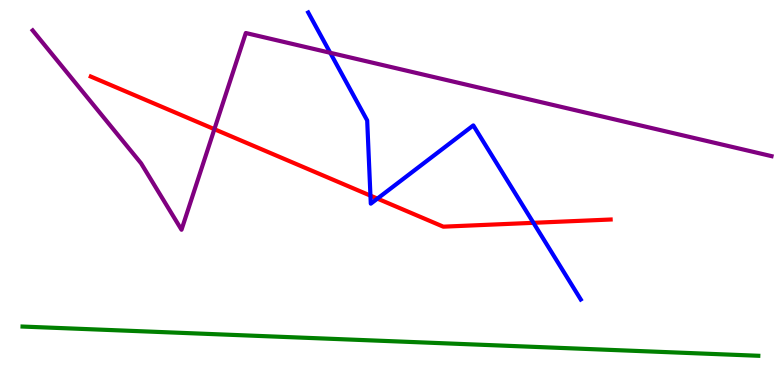[{'lines': ['blue', 'red'], 'intersections': [{'x': 4.78, 'y': 4.92}, {'x': 4.87, 'y': 4.84}, {'x': 6.88, 'y': 4.21}]}, {'lines': ['green', 'red'], 'intersections': []}, {'lines': ['purple', 'red'], 'intersections': [{'x': 2.77, 'y': 6.64}]}, {'lines': ['blue', 'green'], 'intersections': []}, {'lines': ['blue', 'purple'], 'intersections': [{'x': 4.26, 'y': 8.63}]}, {'lines': ['green', 'purple'], 'intersections': []}]